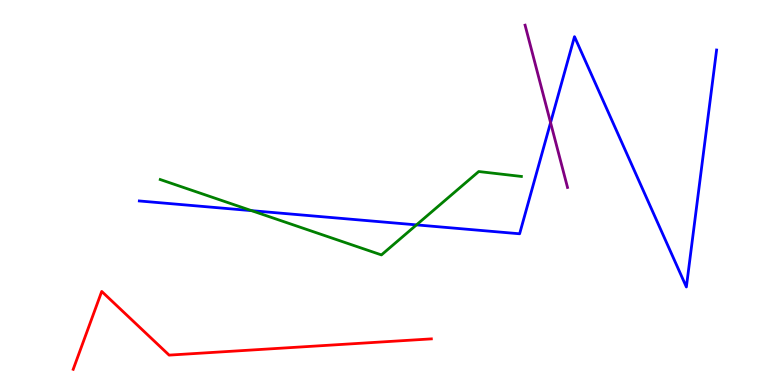[{'lines': ['blue', 'red'], 'intersections': []}, {'lines': ['green', 'red'], 'intersections': []}, {'lines': ['purple', 'red'], 'intersections': []}, {'lines': ['blue', 'green'], 'intersections': [{'x': 3.25, 'y': 4.53}, {'x': 5.37, 'y': 4.16}]}, {'lines': ['blue', 'purple'], 'intersections': [{'x': 7.1, 'y': 6.82}]}, {'lines': ['green', 'purple'], 'intersections': []}]